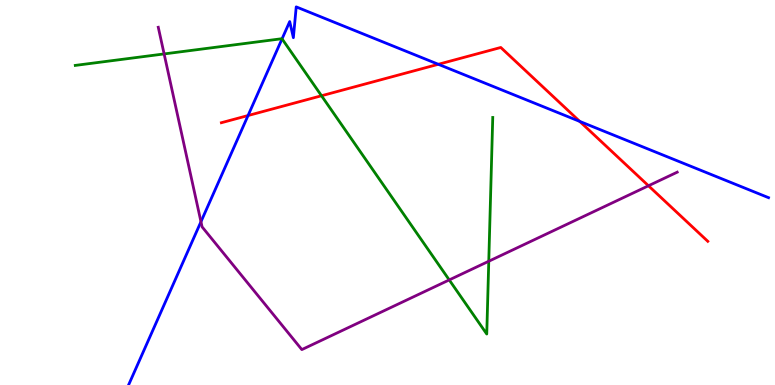[{'lines': ['blue', 'red'], 'intersections': [{'x': 3.2, 'y': 7.0}, {'x': 5.66, 'y': 8.33}, {'x': 7.48, 'y': 6.85}]}, {'lines': ['green', 'red'], 'intersections': [{'x': 4.15, 'y': 7.51}]}, {'lines': ['purple', 'red'], 'intersections': [{'x': 8.37, 'y': 5.17}]}, {'lines': ['blue', 'green'], 'intersections': [{'x': 3.64, 'y': 8.99}]}, {'lines': ['blue', 'purple'], 'intersections': [{'x': 2.59, 'y': 4.24}]}, {'lines': ['green', 'purple'], 'intersections': [{'x': 2.12, 'y': 8.6}, {'x': 5.8, 'y': 2.73}, {'x': 6.31, 'y': 3.21}]}]